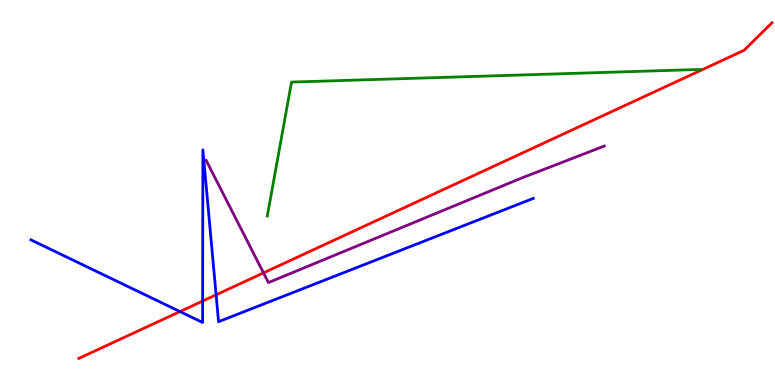[{'lines': ['blue', 'red'], 'intersections': [{'x': 2.32, 'y': 1.91}, {'x': 2.61, 'y': 2.18}, {'x': 2.79, 'y': 2.34}]}, {'lines': ['green', 'red'], 'intersections': []}, {'lines': ['purple', 'red'], 'intersections': [{'x': 3.4, 'y': 2.91}]}, {'lines': ['blue', 'green'], 'intersections': []}, {'lines': ['blue', 'purple'], 'intersections': []}, {'lines': ['green', 'purple'], 'intersections': []}]